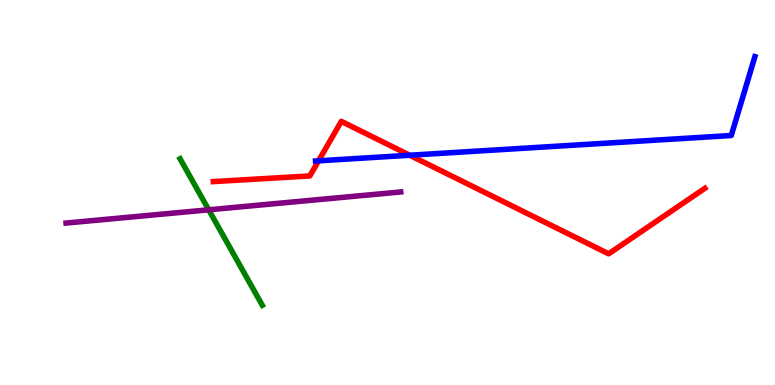[{'lines': ['blue', 'red'], 'intersections': [{'x': 4.11, 'y': 5.82}, {'x': 5.29, 'y': 5.97}]}, {'lines': ['green', 'red'], 'intersections': []}, {'lines': ['purple', 'red'], 'intersections': []}, {'lines': ['blue', 'green'], 'intersections': []}, {'lines': ['blue', 'purple'], 'intersections': []}, {'lines': ['green', 'purple'], 'intersections': [{'x': 2.69, 'y': 4.55}]}]